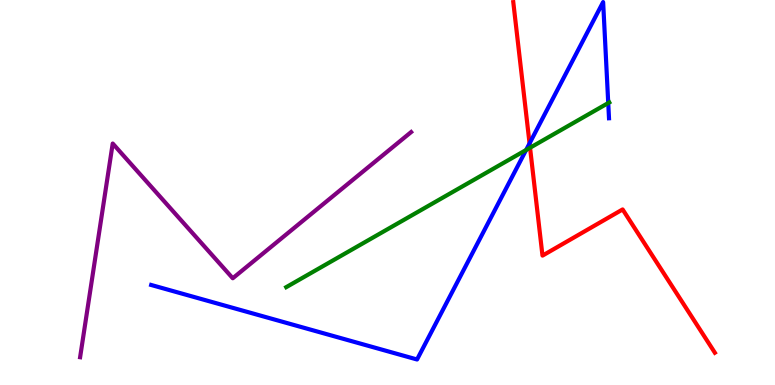[{'lines': ['blue', 'red'], 'intersections': [{'x': 6.83, 'y': 6.28}]}, {'lines': ['green', 'red'], 'intersections': [{'x': 6.84, 'y': 6.16}]}, {'lines': ['purple', 'red'], 'intersections': []}, {'lines': ['blue', 'green'], 'intersections': [{'x': 6.79, 'y': 6.1}, {'x': 7.85, 'y': 7.32}]}, {'lines': ['blue', 'purple'], 'intersections': []}, {'lines': ['green', 'purple'], 'intersections': []}]